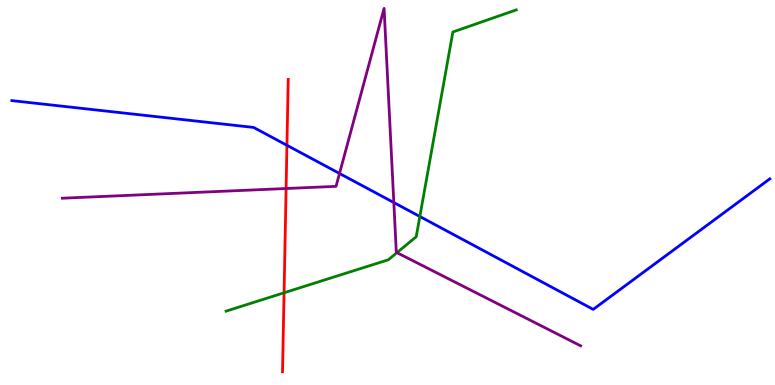[{'lines': ['blue', 'red'], 'intersections': [{'x': 3.7, 'y': 6.23}]}, {'lines': ['green', 'red'], 'intersections': [{'x': 3.67, 'y': 2.4}]}, {'lines': ['purple', 'red'], 'intersections': [{'x': 3.69, 'y': 5.1}]}, {'lines': ['blue', 'green'], 'intersections': [{'x': 5.42, 'y': 4.38}]}, {'lines': ['blue', 'purple'], 'intersections': [{'x': 4.38, 'y': 5.49}, {'x': 5.08, 'y': 4.74}]}, {'lines': ['green', 'purple'], 'intersections': [{'x': 5.12, 'y': 3.44}]}]